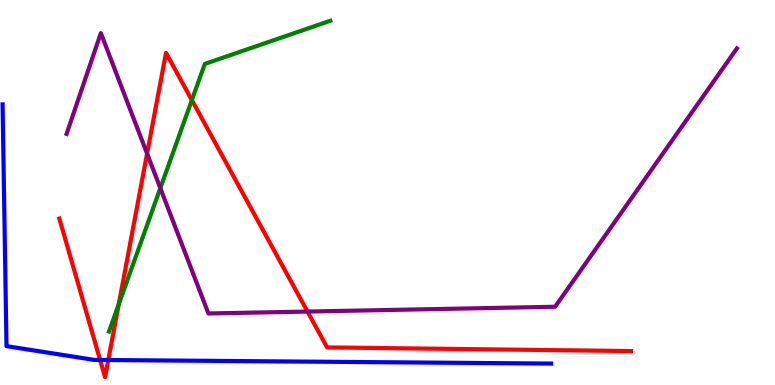[{'lines': ['blue', 'red'], 'intersections': [{'x': 1.29, 'y': 0.65}, {'x': 1.4, 'y': 0.649}]}, {'lines': ['green', 'red'], 'intersections': [{'x': 1.53, 'y': 2.1}, {'x': 2.48, 'y': 7.4}]}, {'lines': ['purple', 'red'], 'intersections': [{'x': 1.9, 'y': 6.01}, {'x': 3.97, 'y': 1.91}]}, {'lines': ['blue', 'green'], 'intersections': []}, {'lines': ['blue', 'purple'], 'intersections': []}, {'lines': ['green', 'purple'], 'intersections': [{'x': 2.07, 'y': 5.11}]}]